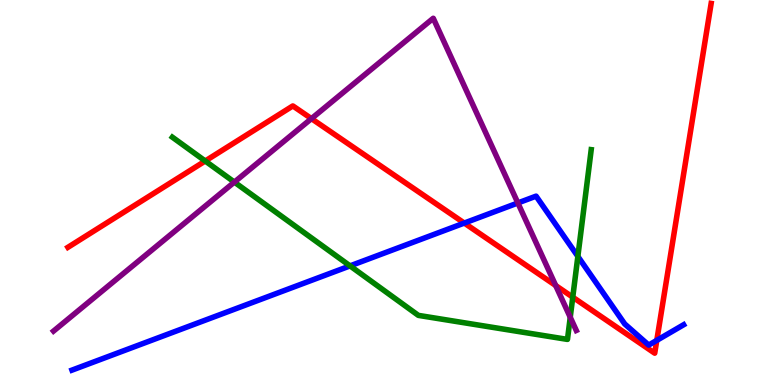[{'lines': ['blue', 'red'], 'intersections': [{'x': 5.99, 'y': 4.21}, {'x': 8.47, 'y': 1.16}]}, {'lines': ['green', 'red'], 'intersections': [{'x': 2.65, 'y': 5.82}, {'x': 7.39, 'y': 2.28}]}, {'lines': ['purple', 'red'], 'intersections': [{'x': 4.02, 'y': 6.92}, {'x': 7.17, 'y': 2.58}]}, {'lines': ['blue', 'green'], 'intersections': [{'x': 4.52, 'y': 3.09}, {'x': 7.46, 'y': 3.34}]}, {'lines': ['blue', 'purple'], 'intersections': [{'x': 6.68, 'y': 4.73}]}, {'lines': ['green', 'purple'], 'intersections': [{'x': 3.02, 'y': 5.27}, {'x': 7.36, 'y': 1.76}]}]